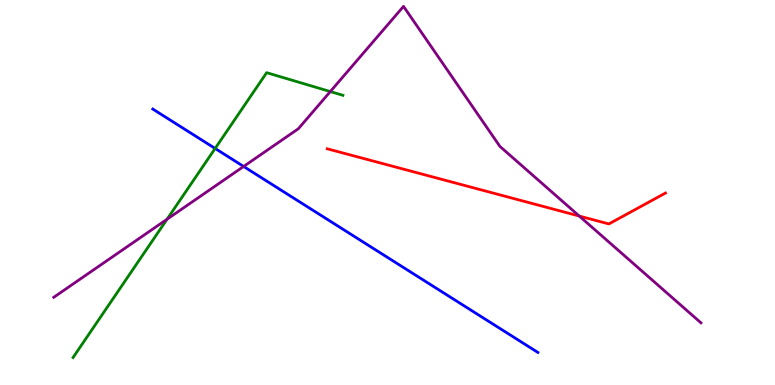[{'lines': ['blue', 'red'], 'intersections': []}, {'lines': ['green', 'red'], 'intersections': []}, {'lines': ['purple', 'red'], 'intersections': [{'x': 7.47, 'y': 4.39}]}, {'lines': ['blue', 'green'], 'intersections': [{'x': 2.78, 'y': 6.14}]}, {'lines': ['blue', 'purple'], 'intersections': [{'x': 3.14, 'y': 5.68}]}, {'lines': ['green', 'purple'], 'intersections': [{'x': 2.16, 'y': 4.31}, {'x': 4.26, 'y': 7.62}]}]